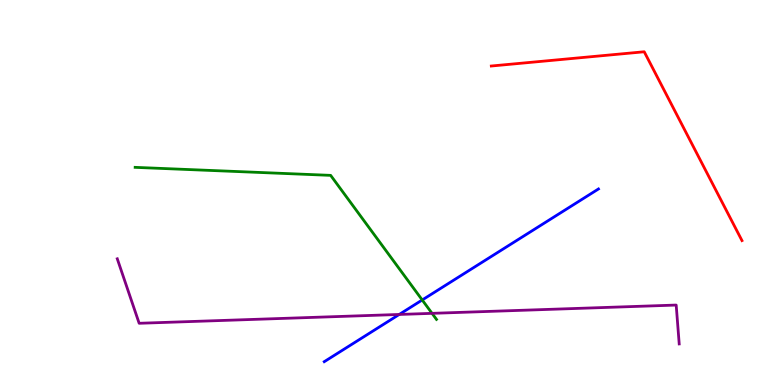[{'lines': ['blue', 'red'], 'intersections': []}, {'lines': ['green', 'red'], 'intersections': []}, {'lines': ['purple', 'red'], 'intersections': []}, {'lines': ['blue', 'green'], 'intersections': [{'x': 5.45, 'y': 2.21}]}, {'lines': ['blue', 'purple'], 'intersections': [{'x': 5.15, 'y': 1.83}]}, {'lines': ['green', 'purple'], 'intersections': [{'x': 5.57, 'y': 1.86}]}]